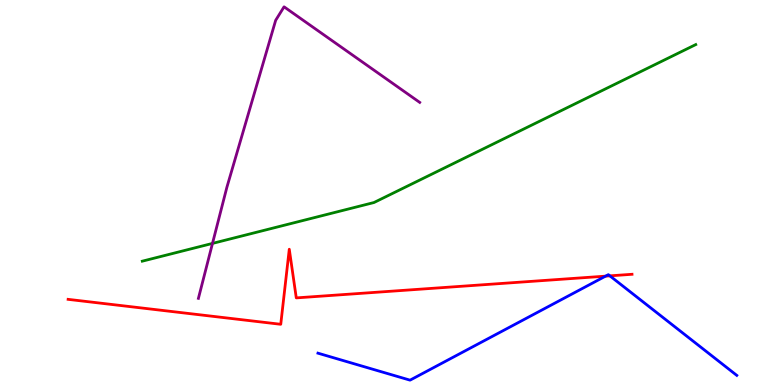[{'lines': ['blue', 'red'], 'intersections': [{'x': 7.81, 'y': 2.83}, {'x': 7.87, 'y': 2.84}]}, {'lines': ['green', 'red'], 'intersections': []}, {'lines': ['purple', 'red'], 'intersections': []}, {'lines': ['blue', 'green'], 'intersections': []}, {'lines': ['blue', 'purple'], 'intersections': []}, {'lines': ['green', 'purple'], 'intersections': [{'x': 2.74, 'y': 3.68}]}]